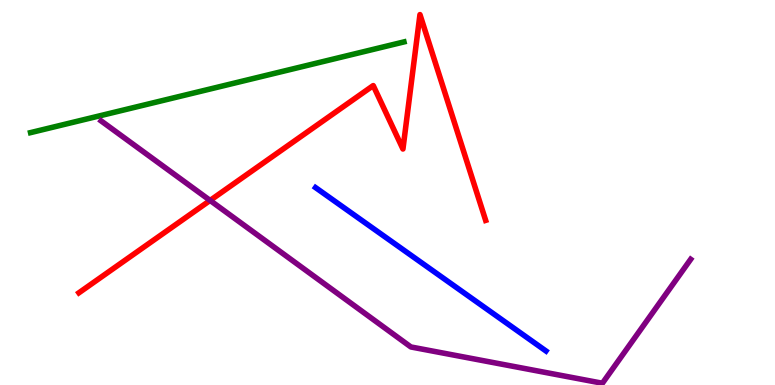[{'lines': ['blue', 'red'], 'intersections': []}, {'lines': ['green', 'red'], 'intersections': []}, {'lines': ['purple', 'red'], 'intersections': [{'x': 2.71, 'y': 4.79}]}, {'lines': ['blue', 'green'], 'intersections': []}, {'lines': ['blue', 'purple'], 'intersections': []}, {'lines': ['green', 'purple'], 'intersections': []}]